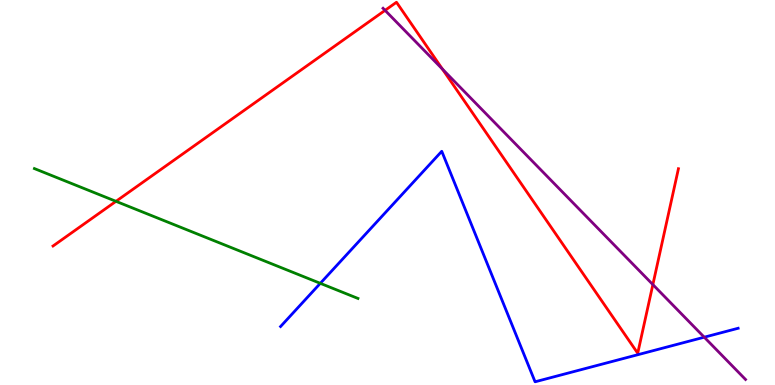[{'lines': ['blue', 'red'], 'intersections': []}, {'lines': ['green', 'red'], 'intersections': [{'x': 1.5, 'y': 4.77}]}, {'lines': ['purple', 'red'], 'intersections': [{'x': 4.97, 'y': 9.73}, {'x': 5.71, 'y': 8.21}, {'x': 8.42, 'y': 2.61}]}, {'lines': ['blue', 'green'], 'intersections': [{'x': 4.13, 'y': 2.64}]}, {'lines': ['blue', 'purple'], 'intersections': [{'x': 9.09, 'y': 1.24}]}, {'lines': ['green', 'purple'], 'intersections': []}]